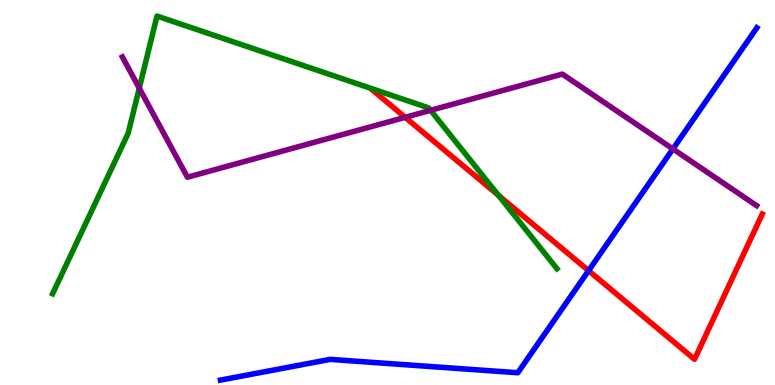[{'lines': ['blue', 'red'], 'intersections': [{'x': 7.59, 'y': 2.97}]}, {'lines': ['green', 'red'], 'intersections': [{'x': 6.43, 'y': 4.93}]}, {'lines': ['purple', 'red'], 'intersections': [{'x': 5.23, 'y': 6.95}]}, {'lines': ['blue', 'green'], 'intersections': []}, {'lines': ['blue', 'purple'], 'intersections': [{'x': 8.68, 'y': 6.13}]}, {'lines': ['green', 'purple'], 'intersections': [{'x': 1.8, 'y': 7.71}, {'x': 5.56, 'y': 7.13}]}]